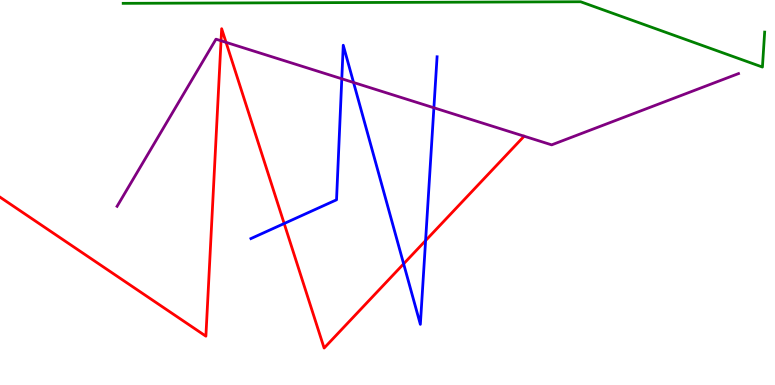[{'lines': ['blue', 'red'], 'intersections': [{'x': 3.67, 'y': 4.19}, {'x': 5.21, 'y': 3.15}, {'x': 5.49, 'y': 3.75}]}, {'lines': ['green', 'red'], 'intersections': []}, {'lines': ['purple', 'red'], 'intersections': [{'x': 2.85, 'y': 8.94}, {'x': 2.92, 'y': 8.9}]}, {'lines': ['blue', 'green'], 'intersections': []}, {'lines': ['blue', 'purple'], 'intersections': [{'x': 4.41, 'y': 7.95}, {'x': 4.56, 'y': 7.86}, {'x': 5.6, 'y': 7.2}]}, {'lines': ['green', 'purple'], 'intersections': []}]